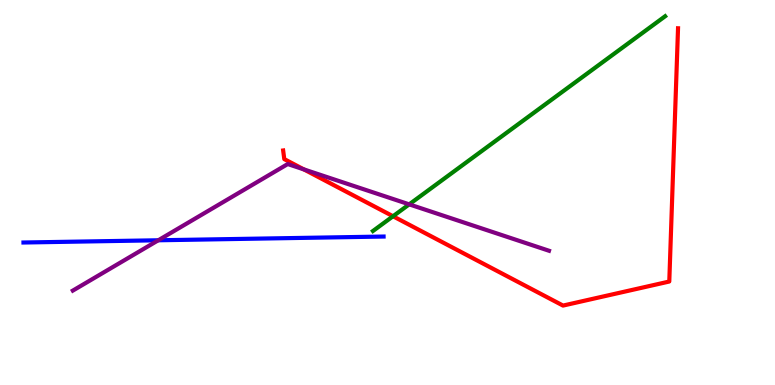[{'lines': ['blue', 'red'], 'intersections': []}, {'lines': ['green', 'red'], 'intersections': [{'x': 5.07, 'y': 4.38}]}, {'lines': ['purple', 'red'], 'intersections': [{'x': 3.92, 'y': 5.6}]}, {'lines': ['blue', 'green'], 'intersections': []}, {'lines': ['blue', 'purple'], 'intersections': [{'x': 2.04, 'y': 3.76}]}, {'lines': ['green', 'purple'], 'intersections': [{'x': 5.28, 'y': 4.69}]}]